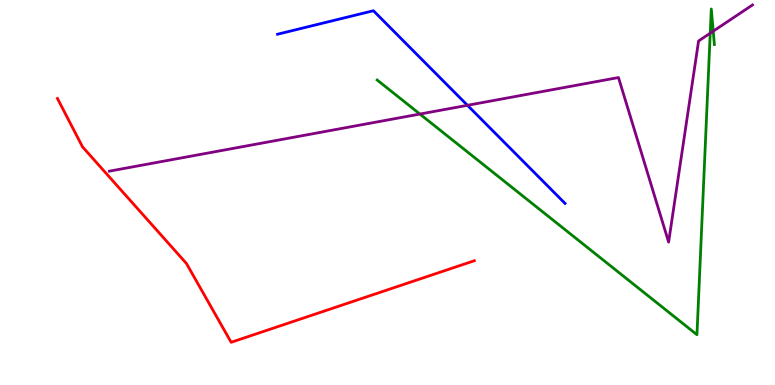[{'lines': ['blue', 'red'], 'intersections': []}, {'lines': ['green', 'red'], 'intersections': []}, {'lines': ['purple', 'red'], 'intersections': []}, {'lines': ['blue', 'green'], 'intersections': []}, {'lines': ['blue', 'purple'], 'intersections': [{'x': 6.03, 'y': 7.26}]}, {'lines': ['green', 'purple'], 'intersections': [{'x': 5.42, 'y': 7.04}, {'x': 9.16, 'y': 9.14}, {'x': 9.2, 'y': 9.19}]}]